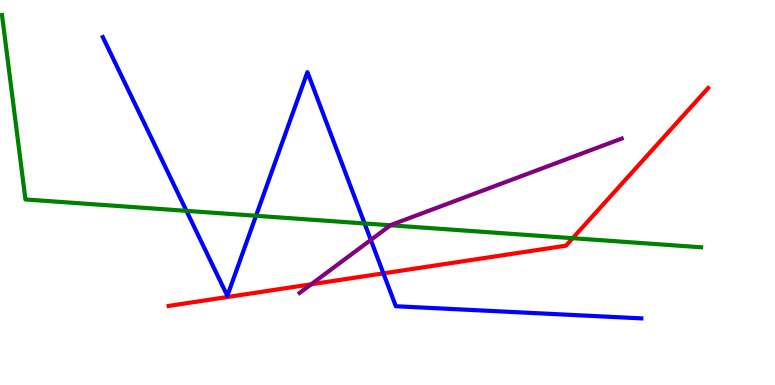[{'lines': ['blue', 'red'], 'intersections': [{'x': 4.95, 'y': 2.9}]}, {'lines': ['green', 'red'], 'intersections': [{'x': 7.39, 'y': 3.81}]}, {'lines': ['purple', 'red'], 'intersections': [{'x': 4.01, 'y': 2.62}]}, {'lines': ['blue', 'green'], 'intersections': [{'x': 2.41, 'y': 4.52}, {'x': 3.3, 'y': 4.4}, {'x': 4.7, 'y': 4.2}]}, {'lines': ['blue', 'purple'], 'intersections': [{'x': 4.78, 'y': 3.77}]}, {'lines': ['green', 'purple'], 'intersections': [{'x': 5.04, 'y': 4.15}]}]